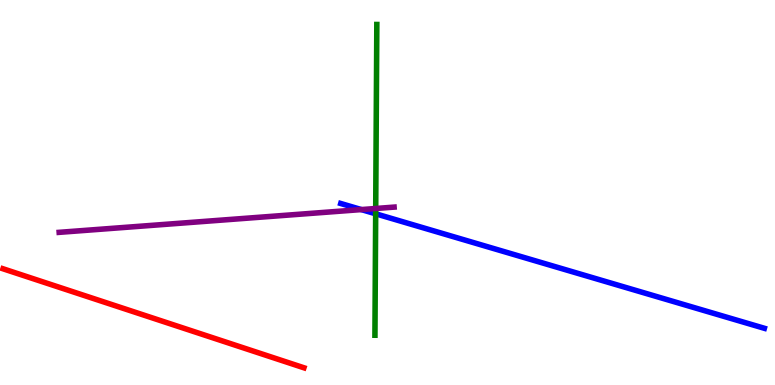[{'lines': ['blue', 'red'], 'intersections': []}, {'lines': ['green', 'red'], 'intersections': []}, {'lines': ['purple', 'red'], 'intersections': []}, {'lines': ['blue', 'green'], 'intersections': [{'x': 4.85, 'y': 4.45}]}, {'lines': ['blue', 'purple'], 'intersections': [{'x': 4.66, 'y': 4.56}]}, {'lines': ['green', 'purple'], 'intersections': [{'x': 4.85, 'y': 4.58}]}]